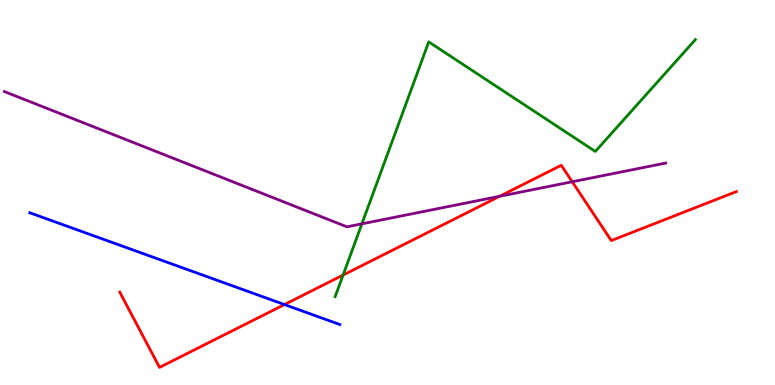[{'lines': ['blue', 'red'], 'intersections': [{'x': 3.67, 'y': 2.09}]}, {'lines': ['green', 'red'], 'intersections': [{'x': 4.43, 'y': 2.86}]}, {'lines': ['purple', 'red'], 'intersections': [{'x': 6.45, 'y': 4.9}, {'x': 7.38, 'y': 5.28}]}, {'lines': ['blue', 'green'], 'intersections': []}, {'lines': ['blue', 'purple'], 'intersections': []}, {'lines': ['green', 'purple'], 'intersections': [{'x': 4.67, 'y': 4.19}]}]